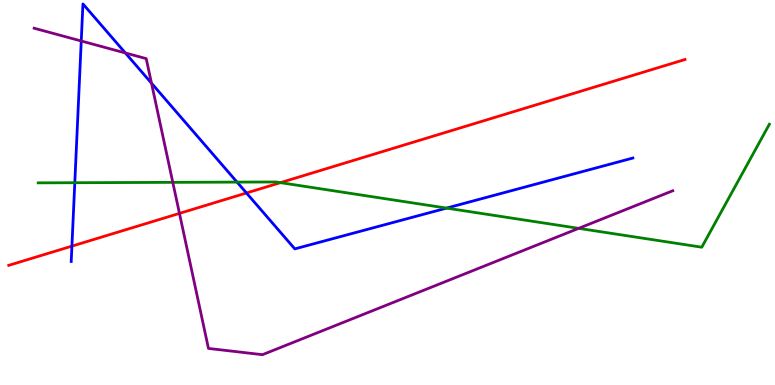[{'lines': ['blue', 'red'], 'intersections': [{'x': 0.928, 'y': 3.61}, {'x': 3.18, 'y': 4.99}]}, {'lines': ['green', 'red'], 'intersections': [{'x': 3.62, 'y': 5.26}]}, {'lines': ['purple', 'red'], 'intersections': [{'x': 2.32, 'y': 4.46}]}, {'lines': ['blue', 'green'], 'intersections': [{'x': 0.965, 'y': 5.25}, {'x': 3.06, 'y': 5.27}, {'x': 5.76, 'y': 4.59}]}, {'lines': ['blue', 'purple'], 'intersections': [{'x': 1.05, 'y': 8.94}, {'x': 1.62, 'y': 8.62}, {'x': 1.95, 'y': 7.84}]}, {'lines': ['green', 'purple'], 'intersections': [{'x': 2.23, 'y': 5.26}, {'x': 7.47, 'y': 4.07}]}]